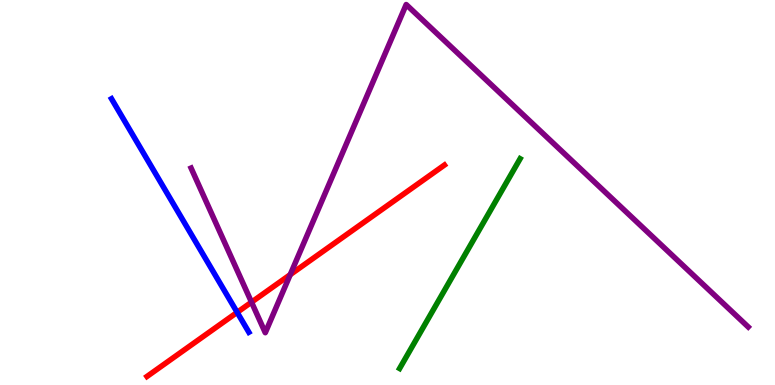[{'lines': ['blue', 'red'], 'intersections': [{'x': 3.06, 'y': 1.89}]}, {'lines': ['green', 'red'], 'intersections': []}, {'lines': ['purple', 'red'], 'intersections': [{'x': 3.25, 'y': 2.15}, {'x': 3.74, 'y': 2.87}]}, {'lines': ['blue', 'green'], 'intersections': []}, {'lines': ['blue', 'purple'], 'intersections': []}, {'lines': ['green', 'purple'], 'intersections': []}]